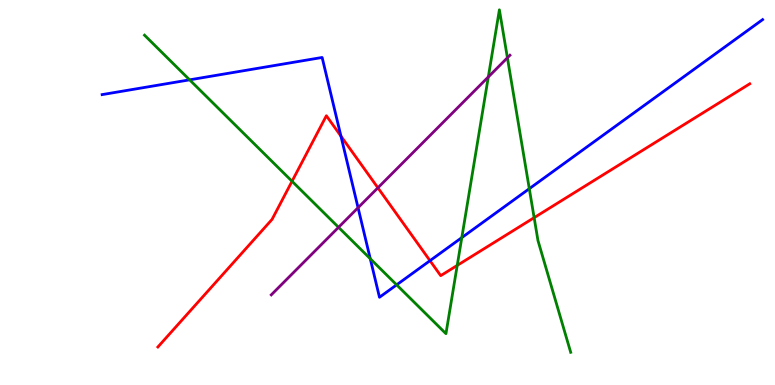[{'lines': ['blue', 'red'], 'intersections': [{'x': 4.4, 'y': 6.46}, {'x': 5.55, 'y': 3.23}]}, {'lines': ['green', 'red'], 'intersections': [{'x': 3.77, 'y': 5.29}, {'x': 5.9, 'y': 3.11}, {'x': 6.89, 'y': 4.35}]}, {'lines': ['purple', 'red'], 'intersections': [{'x': 4.88, 'y': 5.12}]}, {'lines': ['blue', 'green'], 'intersections': [{'x': 2.45, 'y': 7.93}, {'x': 4.78, 'y': 3.28}, {'x': 5.12, 'y': 2.6}, {'x': 5.96, 'y': 3.83}, {'x': 6.83, 'y': 5.1}]}, {'lines': ['blue', 'purple'], 'intersections': [{'x': 4.62, 'y': 4.6}]}, {'lines': ['green', 'purple'], 'intersections': [{'x': 4.37, 'y': 4.1}, {'x': 6.3, 'y': 8.0}, {'x': 6.55, 'y': 8.5}]}]